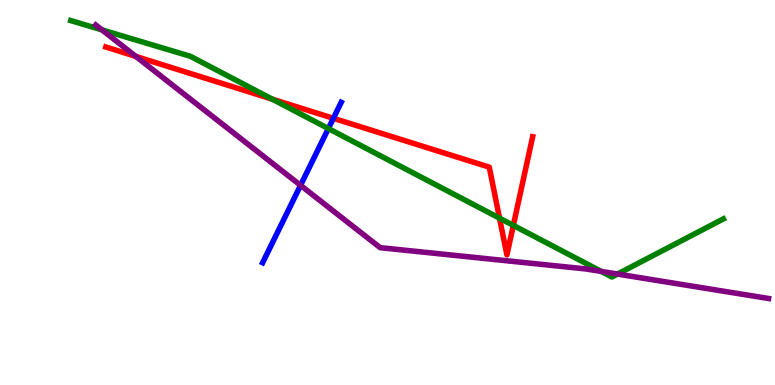[{'lines': ['blue', 'red'], 'intersections': [{'x': 4.3, 'y': 6.93}]}, {'lines': ['green', 'red'], 'intersections': [{'x': 3.51, 'y': 7.43}, {'x': 6.45, 'y': 4.33}, {'x': 6.62, 'y': 4.15}]}, {'lines': ['purple', 'red'], 'intersections': [{'x': 1.75, 'y': 8.53}]}, {'lines': ['blue', 'green'], 'intersections': [{'x': 4.24, 'y': 6.66}]}, {'lines': ['blue', 'purple'], 'intersections': [{'x': 3.88, 'y': 5.19}]}, {'lines': ['green', 'purple'], 'intersections': [{'x': 1.32, 'y': 9.22}, {'x': 7.76, 'y': 2.95}, {'x': 7.97, 'y': 2.88}]}]